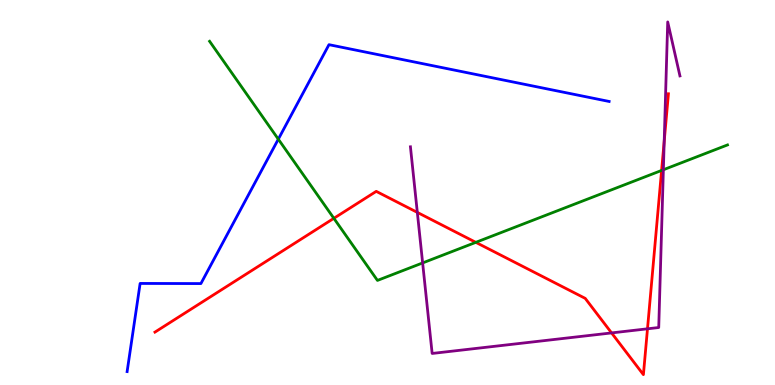[{'lines': ['blue', 'red'], 'intersections': []}, {'lines': ['green', 'red'], 'intersections': [{'x': 4.31, 'y': 4.33}, {'x': 6.14, 'y': 3.71}, {'x': 8.54, 'y': 5.57}]}, {'lines': ['purple', 'red'], 'intersections': [{'x': 5.38, 'y': 4.48}, {'x': 7.89, 'y': 1.35}, {'x': 8.35, 'y': 1.46}, {'x': 8.57, 'y': 6.33}]}, {'lines': ['blue', 'green'], 'intersections': [{'x': 3.59, 'y': 6.38}]}, {'lines': ['blue', 'purple'], 'intersections': []}, {'lines': ['green', 'purple'], 'intersections': [{'x': 5.45, 'y': 3.17}, {'x': 8.56, 'y': 5.59}]}]